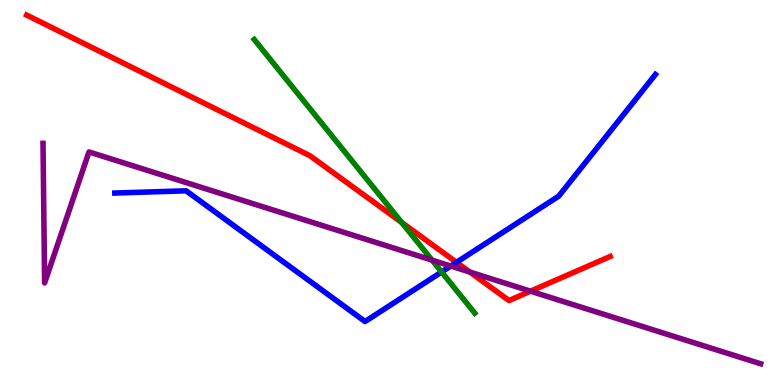[{'lines': ['blue', 'red'], 'intersections': [{'x': 5.89, 'y': 3.19}]}, {'lines': ['green', 'red'], 'intersections': [{'x': 5.18, 'y': 4.22}]}, {'lines': ['purple', 'red'], 'intersections': [{'x': 6.06, 'y': 2.93}, {'x': 6.85, 'y': 2.44}]}, {'lines': ['blue', 'green'], 'intersections': [{'x': 5.7, 'y': 2.94}]}, {'lines': ['blue', 'purple'], 'intersections': [{'x': 5.82, 'y': 3.09}]}, {'lines': ['green', 'purple'], 'intersections': [{'x': 5.57, 'y': 3.24}]}]